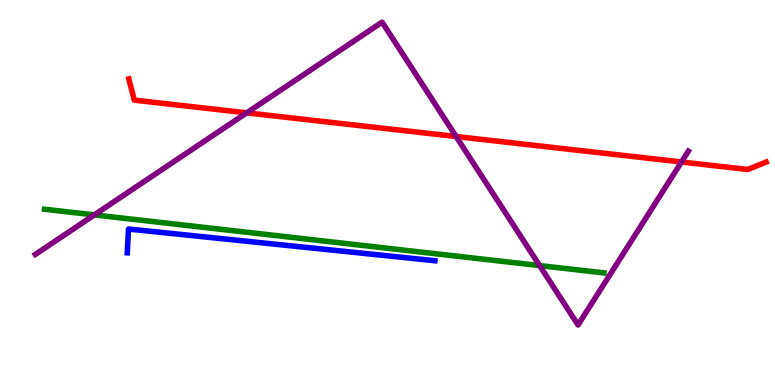[{'lines': ['blue', 'red'], 'intersections': []}, {'lines': ['green', 'red'], 'intersections': []}, {'lines': ['purple', 'red'], 'intersections': [{'x': 3.18, 'y': 7.07}, {'x': 5.89, 'y': 6.45}, {'x': 8.79, 'y': 5.79}]}, {'lines': ['blue', 'green'], 'intersections': []}, {'lines': ['blue', 'purple'], 'intersections': []}, {'lines': ['green', 'purple'], 'intersections': [{'x': 1.22, 'y': 4.42}, {'x': 6.96, 'y': 3.1}]}]